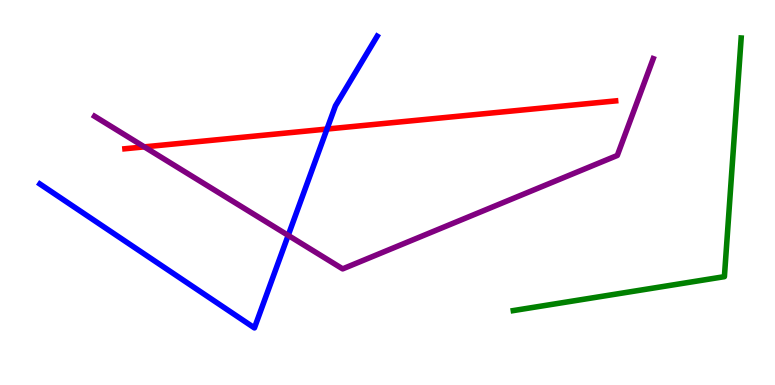[{'lines': ['blue', 'red'], 'intersections': [{'x': 4.22, 'y': 6.65}]}, {'lines': ['green', 'red'], 'intersections': []}, {'lines': ['purple', 'red'], 'intersections': [{'x': 1.86, 'y': 6.19}]}, {'lines': ['blue', 'green'], 'intersections': []}, {'lines': ['blue', 'purple'], 'intersections': [{'x': 3.72, 'y': 3.89}]}, {'lines': ['green', 'purple'], 'intersections': []}]